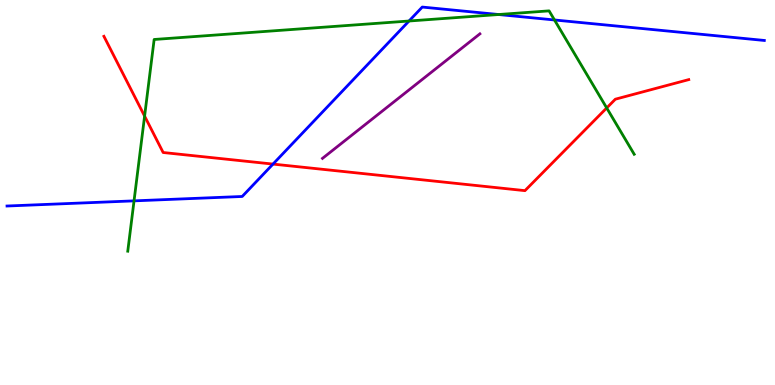[{'lines': ['blue', 'red'], 'intersections': [{'x': 3.52, 'y': 5.74}]}, {'lines': ['green', 'red'], 'intersections': [{'x': 1.87, 'y': 6.98}, {'x': 7.83, 'y': 7.2}]}, {'lines': ['purple', 'red'], 'intersections': []}, {'lines': ['blue', 'green'], 'intersections': [{'x': 1.73, 'y': 4.78}, {'x': 5.28, 'y': 9.45}, {'x': 6.43, 'y': 9.62}, {'x': 7.15, 'y': 9.48}]}, {'lines': ['blue', 'purple'], 'intersections': []}, {'lines': ['green', 'purple'], 'intersections': []}]